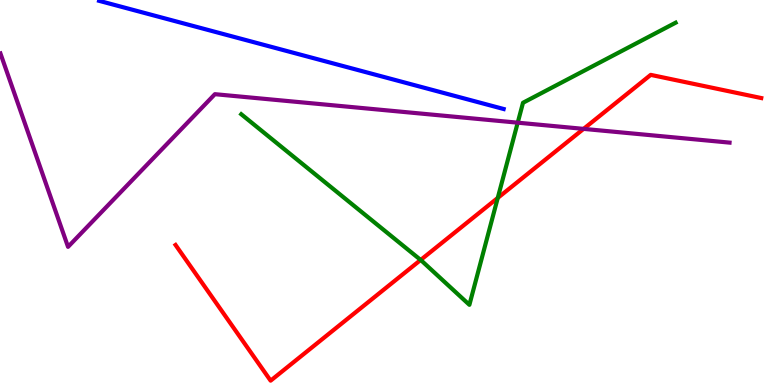[{'lines': ['blue', 'red'], 'intersections': []}, {'lines': ['green', 'red'], 'intersections': [{'x': 5.43, 'y': 3.25}, {'x': 6.42, 'y': 4.86}]}, {'lines': ['purple', 'red'], 'intersections': [{'x': 7.53, 'y': 6.65}]}, {'lines': ['blue', 'green'], 'intersections': []}, {'lines': ['blue', 'purple'], 'intersections': []}, {'lines': ['green', 'purple'], 'intersections': [{'x': 6.68, 'y': 6.81}]}]